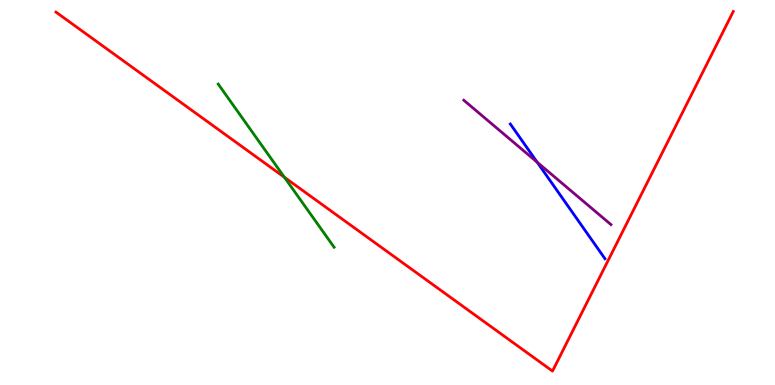[{'lines': ['blue', 'red'], 'intersections': []}, {'lines': ['green', 'red'], 'intersections': [{'x': 3.67, 'y': 5.4}]}, {'lines': ['purple', 'red'], 'intersections': []}, {'lines': ['blue', 'green'], 'intersections': []}, {'lines': ['blue', 'purple'], 'intersections': [{'x': 6.93, 'y': 5.79}]}, {'lines': ['green', 'purple'], 'intersections': []}]